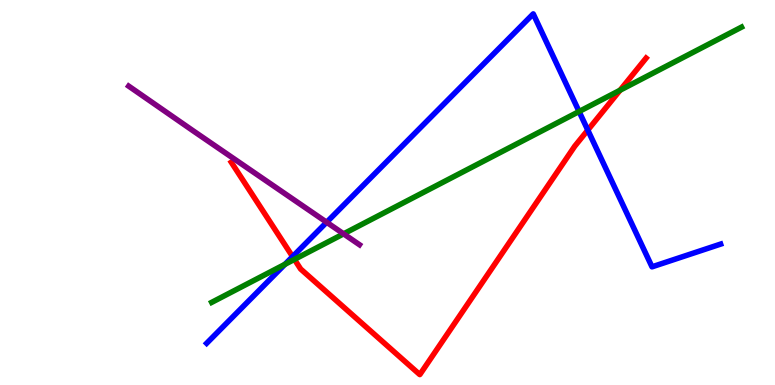[{'lines': ['blue', 'red'], 'intersections': [{'x': 3.78, 'y': 3.33}, {'x': 7.58, 'y': 6.62}]}, {'lines': ['green', 'red'], 'intersections': [{'x': 3.8, 'y': 3.26}, {'x': 8.0, 'y': 7.66}]}, {'lines': ['purple', 'red'], 'intersections': []}, {'lines': ['blue', 'green'], 'intersections': [{'x': 3.68, 'y': 3.13}, {'x': 7.47, 'y': 7.1}]}, {'lines': ['blue', 'purple'], 'intersections': [{'x': 4.21, 'y': 4.23}]}, {'lines': ['green', 'purple'], 'intersections': [{'x': 4.43, 'y': 3.93}]}]